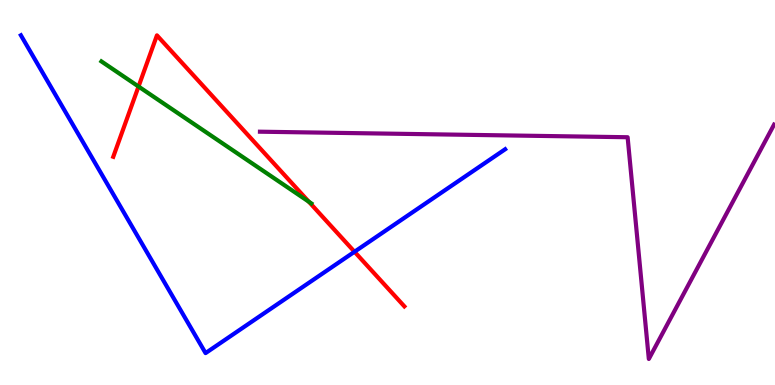[{'lines': ['blue', 'red'], 'intersections': [{'x': 4.57, 'y': 3.46}]}, {'lines': ['green', 'red'], 'intersections': [{'x': 1.79, 'y': 7.75}, {'x': 3.98, 'y': 4.76}]}, {'lines': ['purple', 'red'], 'intersections': []}, {'lines': ['blue', 'green'], 'intersections': []}, {'lines': ['blue', 'purple'], 'intersections': []}, {'lines': ['green', 'purple'], 'intersections': []}]